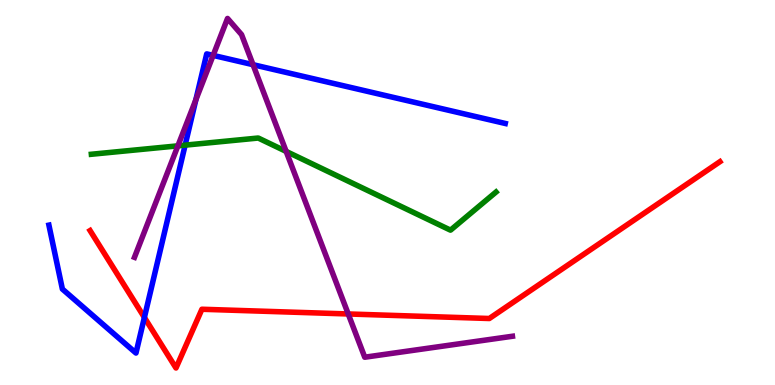[{'lines': ['blue', 'red'], 'intersections': [{'x': 1.86, 'y': 1.75}]}, {'lines': ['green', 'red'], 'intersections': []}, {'lines': ['purple', 'red'], 'intersections': [{'x': 4.49, 'y': 1.85}]}, {'lines': ['blue', 'green'], 'intersections': [{'x': 2.39, 'y': 6.23}]}, {'lines': ['blue', 'purple'], 'intersections': [{'x': 2.53, 'y': 7.41}, {'x': 2.75, 'y': 8.56}, {'x': 3.26, 'y': 8.32}]}, {'lines': ['green', 'purple'], 'intersections': [{'x': 2.3, 'y': 6.21}, {'x': 3.69, 'y': 6.07}]}]